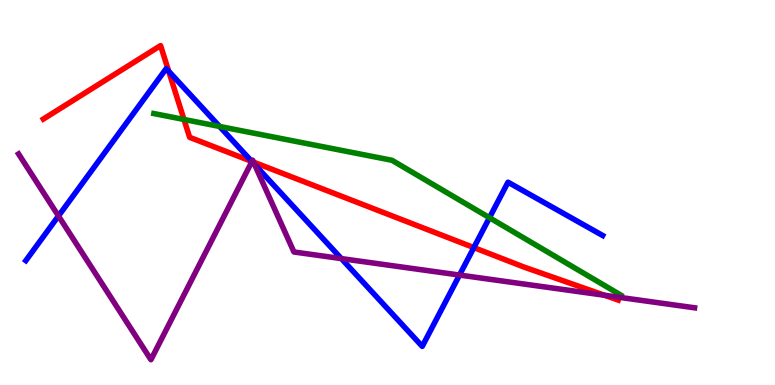[{'lines': ['blue', 'red'], 'intersections': [{'x': 2.18, 'y': 8.15}, {'x': 3.25, 'y': 5.81}, {'x': 6.11, 'y': 3.57}]}, {'lines': ['green', 'red'], 'intersections': [{'x': 2.37, 'y': 6.9}]}, {'lines': ['purple', 'red'], 'intersections': [{'x': 3.25, 'y': 5.81}, {'x': 3.27, 'y': 5.79}, {'x': 7.8, 'y': 2.33}]}, {'lines': ['blue', 'green'], 'intersections': [{'x': 2.83, 'y': 6.72}, {'x': 6.32, 'y': 4.35}]}, {'lines': ['blue', 'purple'], 'intersections': [{'x': 0.754, 'y': 4.39}, {'x': 3.25, 'y': 5.8}, {'x': 3.28, 'y': 5.73}, {'x': 4.4, 'y': 3.28}, {'x': 5.93, 'y': 2.86}]}, {'lines': ['green', 'purple'], 'intersections': []}]